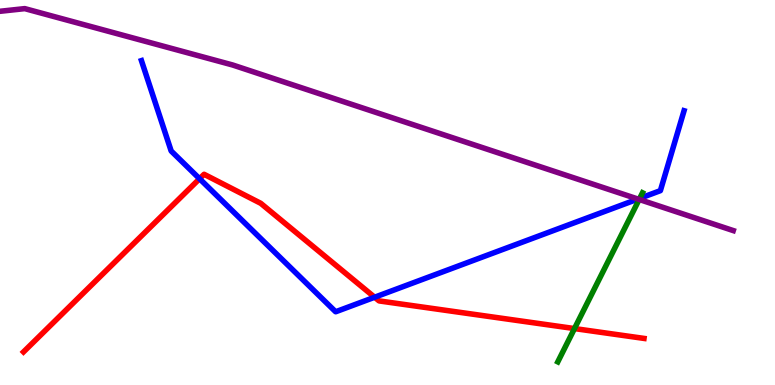[{'lines': ['blue', 'red'], 'intersections': [{'x': 2.58, 'y': 5.36}, {'x': 4.83, 'y': 2.28}]}, {'lines': ['green', 'red'], 'intersections': [{'x': 7.41, 'y': 1.47}]}, {'lines': ['purple', 'red'], 'intersections': []}, {'lines': ['blue', 'green'], 'intersections': [{'x': 8.25, 'y': 4.85}]}, {'lines': ['blue', 'purple'], 'intersections': [{'x': 8.23, 'y': 4.83}]}, {'lines': ['green', 'purple'], 'intersections': [{'x': 8.25, 'y': 4.82}]}]